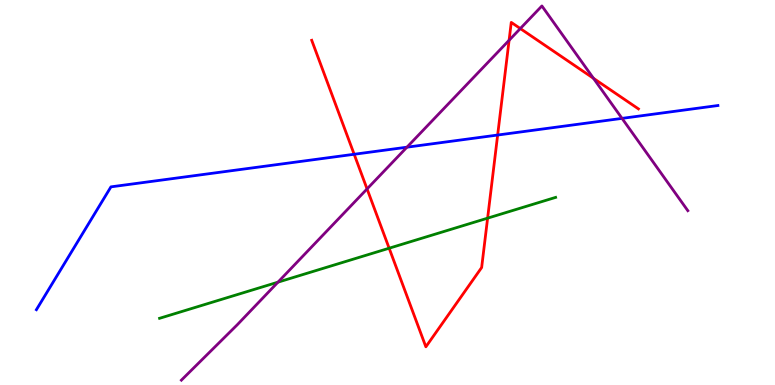[{'lines': ['blue', 'red'], 'intersections': [{'x': 4.57, 'y': 5.99}, {'x': 6.42, 'y': 6.49}]}, {'lines': ['green', 'red'], 'intersections': [{'x': 5.02, 'y': 3.55}, {'x': 6.29, 'y': 4.33}]}, {'lines': ['purple', 'red'], 'intersections': [{'x': 4.74, 'y': 5.09}, {'x': 6.57, 'y': 8.95}, {'x': 6.71, 'y': 9.26}, {'x': 7.66, 'y': 7.97}]}, {'lines': ['blue', 'green'], 'intersections': []}, {'lines': ['blue', 'purple'], 'intersections': [{'x': 5.25, 'y': 6.18}, {'x': 8.03, 'y': 6.93}]}, {'lines': ['green', 'purple'], 'intersections': [{'x': 3.59, 'y': 2.67}]}]